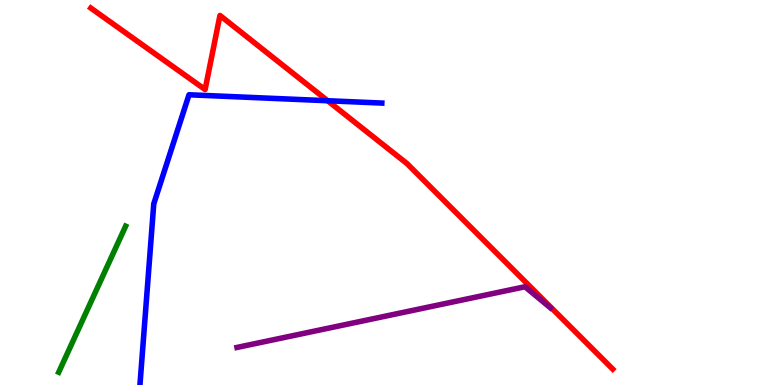[{'lines': ['blue', 'red'], 'intersections': [{'x': 4.23, 'y': 7.38}]}, {'lines': ['green', 'red'], 'intersections': []}, {'lines': ['purple', 'red'], 'intersections': []}, {'lines': ['blue', 'green'], 'intersections': []}, {'lines': ['blue', 'purple'], 'intersections': []}, {'lines': ['green', 'purple'], 'intersections': []}]